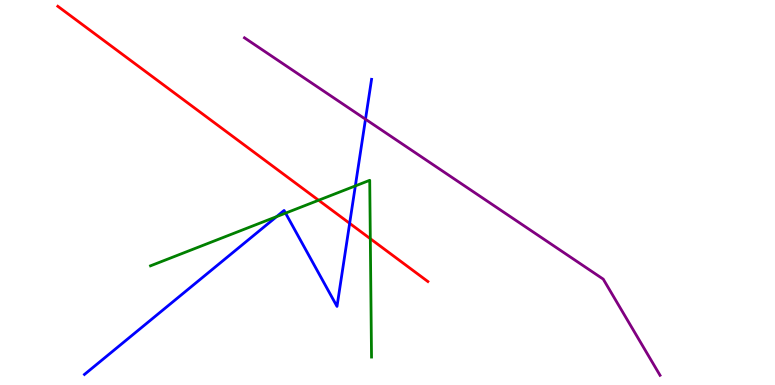[{'lines': ['blue', 'red'], 'intersections': [{'x': 4.51, 'y': 4.2}]}, {'lines': ['green', 'red'], 'intersections': [{'x': 4.11, 'y': 4.8}, {'x': 4.78, 'y': 3.8}]}, {'lines': ['purple', 'red'], 'intersections': []}, {'lines': ['blue', 'green'], 'intersections': [{'x': 3.57, 'y': 4.37}, {'x': 3.68, 'y': 4.46}, {'x': 4.59, 'y': 5.17}]}, {'lines': ['blue', 'purple'], 'intersections': [{'x': 4.72, 'y': 6.9}]}, {'lines': ['green', 'purple'], 'intersections': []}]